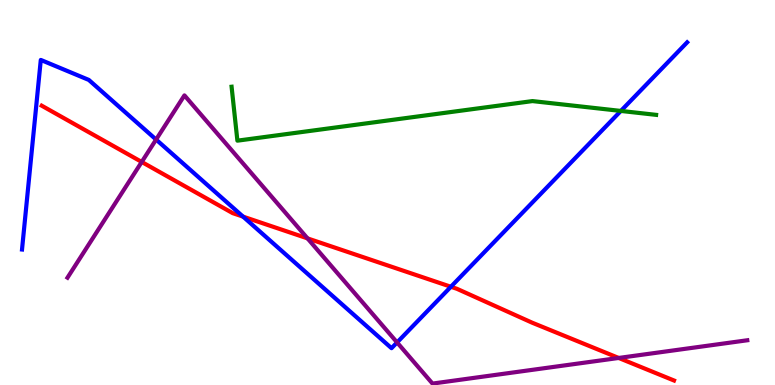[{'lines': ['blue', 'red'], 'intersections': [{'x': 3.14, 'y': 4.37}, {'x': 5.82, 'y': 2.55}]}, {'lines': ['green', 'red'], 'intersections': []}, {'lines': ['purple', 'red'], 'intersections': [{'x': 1.83, 'y': 5.79}, {'x': 3.97, 'y': 3.81}, {'x': 7.98, 'y': 0.702}]}, {'lines': ['blue', 'green'], 'intersections': [{'x': 8.01, 'y': 7.12}]}, {'lines': ['blue', 'purple'], 'intersections': [{'x': 2.01, 'y': 6.38}, {'x': 5.12, 'y': 1.11}]}, {'lines': ['green', 'purple'], 'intersections': []}]